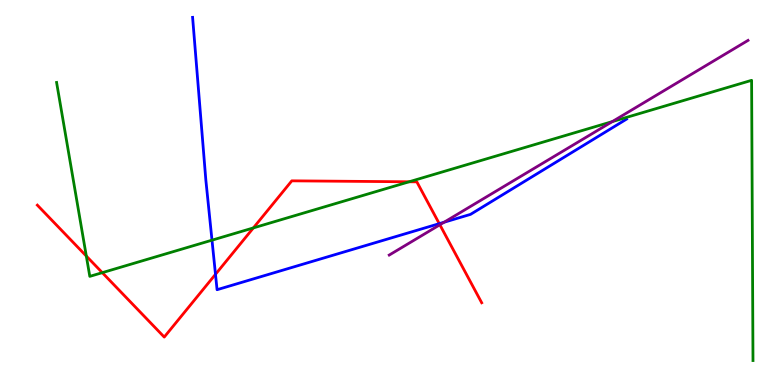[{'lines': ['blue', 'red'], 'intersections': [{'x': 2.78, 'y': 2.88}, {'x': 5.67, 'y': 4.19}]}, {'lines': ['green', 'red'], 'intersections': [{'x': 1.11, 'y': 3.35}, {'x': 1.32, 'y': 2.92}, {'x': 3.27, 'y': 4.08}, {'x': 5.28, 'y': 5.28}]}, {'lines': ['purple', 'red'], 'intersections': [{'x': 5.68, 'y': 4.16}]}, {'lines': ['blue', 'green'], 'intersections': [{'x': 2.74, 'y': 3.76}]}, {'lines': ['blue', 'purple'], 'intersections': [{'x': 5.73, 'y': 4.23}]}, {'lines': ['green', 'purple'], 'intersections': [{'x': 7.9, 'y': 6.84}]}]